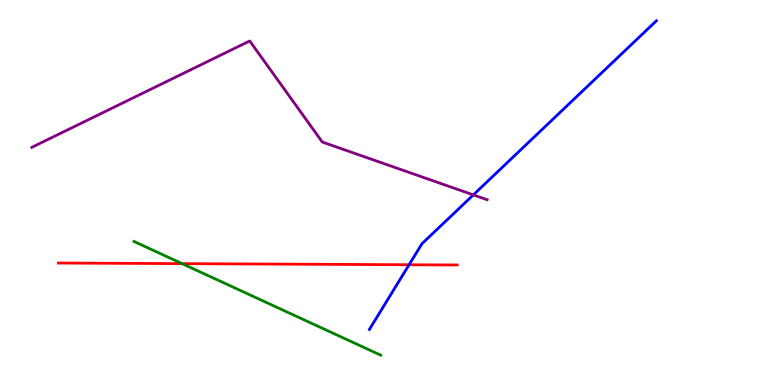[{'lines': ['blue', 'red'], 'intersections': [{'x': 5.28, 'y': 3.12}]}, {'lines': ['green', 'red'], 'intersections': [{'x': 2.35, 'y': 3.15}]}, {'lines': ['purple', 'red'], 'intersections': []}, {'lines': ['blue', 'green'], 'intersections': []}, {'lines': ['blue', 'purple'], 'intersections': [{'x': 6.11, 'y': 4.94}]}, {'lines': ['green', 'purple'], 'intersections': []}]